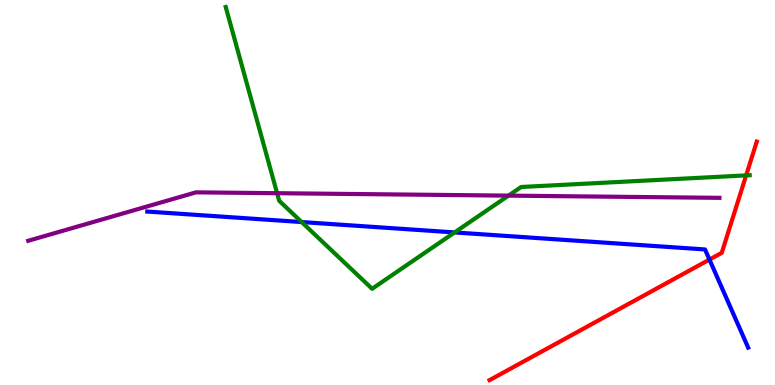[{'lines': ['blue', 'red'], 'intersections': [{'x': 9.15, 'y': 3.26}]}, {'lines': ['green', 'red'], 'intersections': [{'x': 9.63, 'y': 5.44}]}, {'lines': ['purple', 'red'], 'intersections': []}, {'lines': ['blue', 'green'], 'intersections': [{'x': 3.89, 'y': 4.23}, {'x': 5.87, 'y': 3.96}]}, {'lines': ['blue', 'purple'], 'intersections': []}, {'lines': ['green', 'purple'], 'intersections': [{'x': 3.58, 'y': 4.98}, {'x': 6.56, 'y': 4.92}]}]